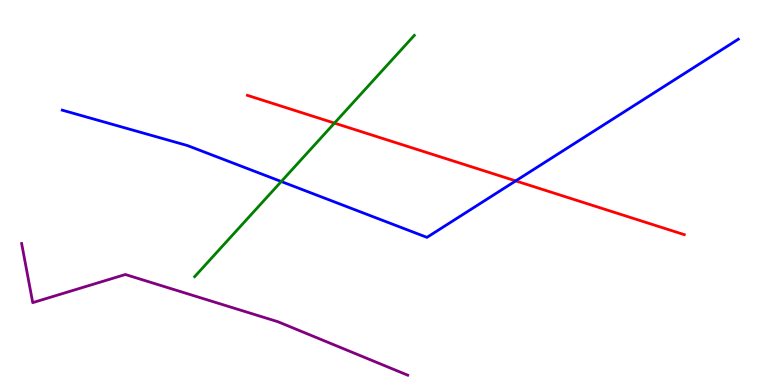[{'lines': ['blue', 'red'], 'intersections': [{'x': 6.65, 'y': 5.3}]}, {'lines': ['green', 'red'], 'intersections': [{'x': 4.32, 'y': 6.8}]}, {'lines': ['purple', 'red'], 'intersections': []}, {'lines': ['blue', 'green'], 'intersections': [{'x': 3.63, 'y': 5.29}]}, {'lines': ['blue', 'purple'], 'intersections': []}, {'lines': ['green', 'purple'], 'intersections': []}]